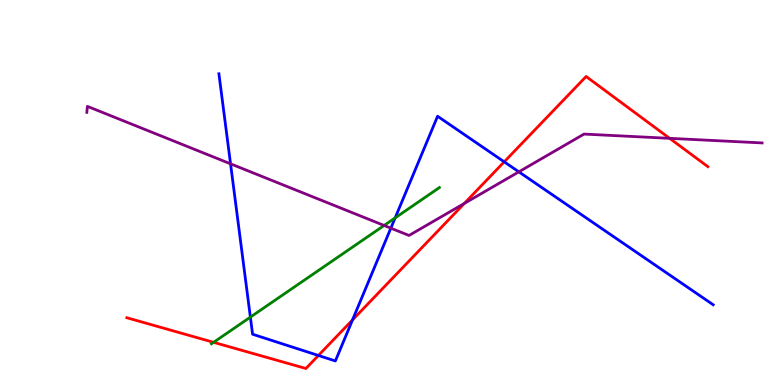[{'lines': ['blue', 'red'], 'intersections': [{'x': 4.11, 'y': 0.767}, {'x': 4.55, 'y': 1.69}, {'x': 6.51, 'y': 5.8}]}, {'lines': ['green', 'red'], 'intersections': [{'x': 2.76, 'y': 1.11}]}, {'lines': ['purple', 'red'], 'intersections': [{'x': 5.99, 'y': 4.72}, {'x': 8.64, 'y': 6.41}]}, {'lines': ['blue', 'green'], 'intersections': [{'x': 3.23, 'y': 1.76}, {'x': 5.1, 'y': 4.34}]}, {'lines': ['blue', 'purple'], 'intersections': [{'x': 2.97, 'y': 5.74}, {'x': 5.04, 'y': 4.07}, {'x': 6.69, 'y': 5.54}]}, {'lines': ['green', 'purple'], 'intersections': [{'x': 4.96, 'y': 4.14}]}]